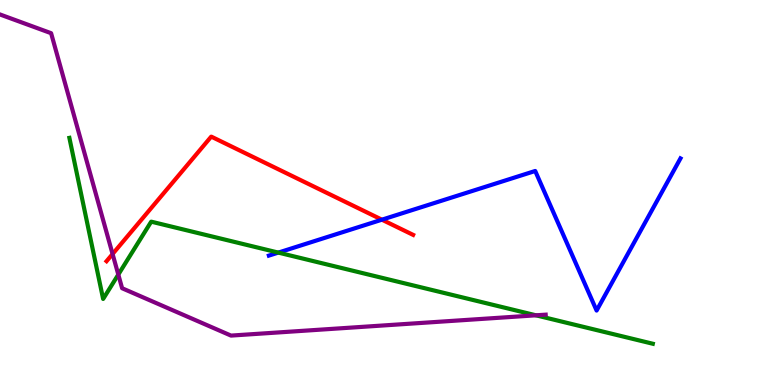[{'lines': ['blue', 'red'], 'intersections': [{'x': 4.93, 'y': 4.29}]}, {'lines': ['green', 'red'], 'intersections': []}, {'lines': ['purple', 'red'], 'intersections': [{'x': 1.45, 'y': 3.4}]}, {'lines': ['blue', 'green'], 'intersections': [{'x': 3.59, 'y': 3.44}]}, {'lines': ['blue', 'purple'], 'intersections': []}, {'lines': ['green', 'purple'], 'intersections': [{'x': 1.53, 'y': 2.87}, {'x': 6.92, 'y': 1.81}]}]